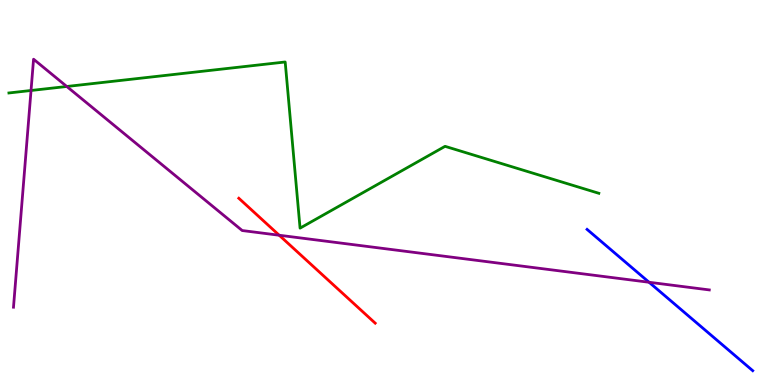[{'lines': ['blue', 'red'], 'intersections': []}, {'lines': ['green', 'red'], 'intersections': []}, {'lines': ['purple', 'red'], 'intersections': [{'x': 3.6, 'y': 3.89}]}, {'lines': ['blue', 'green'], 'intersections': []}, {'lines': ['blue', 'purple'], 'intersections': [{'x': 8.37, 'y': 2.67}]}, {'lines': ['green', 'purple'], 'intersections': [{'x': 0.4, 'y': 7.65}, {'x': 0.862, 'y': 7.75}]}]